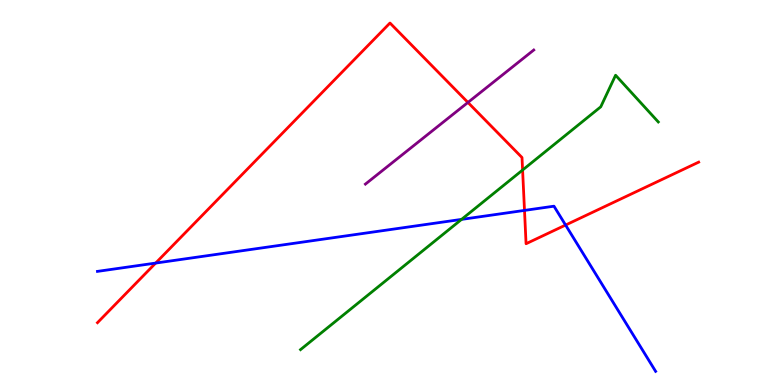[{'lines': ['blue', 'red'], 'intersections': [{'x': 2.01, 'y': 3.17}, {'x': 6.77, 'y': 4.54}, {'x': 7.3, 'y': 4.15}]}, {'lines': ['green', 'red'], 'intersections': [{'x': 6.74, 'y': 5.58}]}, {'lines': ['purple', 'red'], 'intersections': [{'x': 6.04, 'y': 7.34}]}, {'lines': ['blue', 'green'], 'intersections': [{'x': 5.96, 'y': 4.3}]}, {'lines': ['blue', 'purple'], 'intersections': []}, {'lines': ['green', 'purple'], 'intersections': []}]